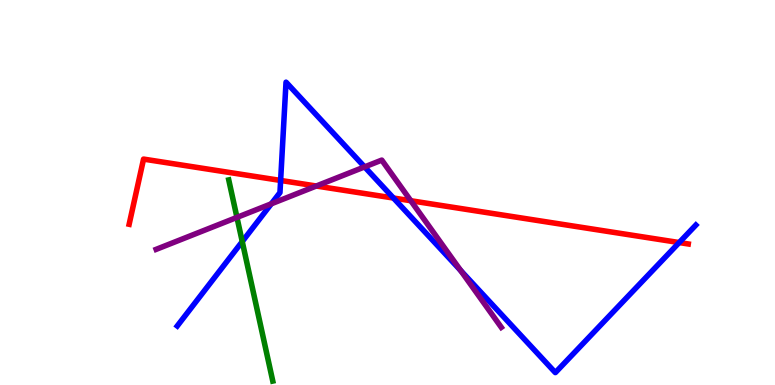[{'lines': ['blue', 'red'], 'intersections': [{'x': 3.62, 'y': 5.31}, {'x': 5.08, 'y': 4.86}, {'x': 8.76, 'y': 3.7}]}, {'lines': ['green', 'red'], 'intersections': []}, {'lines': ['purple', 'red'], 'intersections': [{'x': 4.08, 'y': 5.17}, {'x': 5.3, 'y': 4.79}]}, {'lines': ['blue', 'green'], 'intersections': [{'x': 3.13, 'y': 3.73}]}, {'lines': ['blue', 'purple'], 'intersections': [{'x': 3.5, 'y': 4.71}, {'x': 4.7, 'y': 5.67}, {'x': 5.94, 'y': 2.97}]}, {'lines': ['green', 'purple'], 'intersections': [{'x': 3.06, 'y': 4.35}]}]